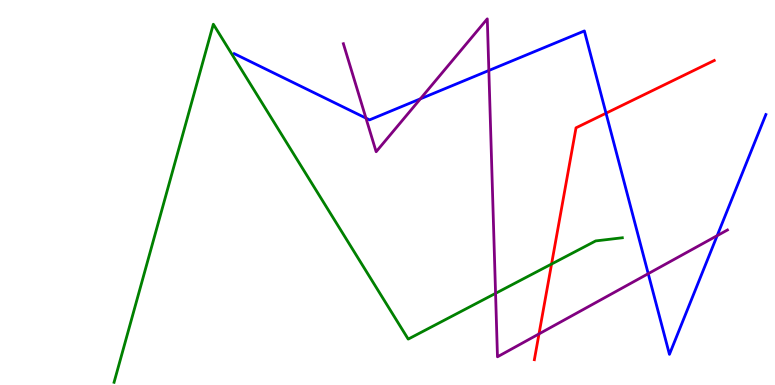[{'lines': ['blue', 'red'], 'intersections': [{'x': 7.82, 'y': 7.06}]}, {'lines': ['green', 'red'], 'intersections': [{'x': 7.12, 'y': 3.14}]}, {'lines': ['purple', 'red'], 'intersections': [{'x': 6.95, 'y': 1.33}]}, {'lines': ['blue', 'green'], 'intersections': []}, {'lines': ['blue', 'purple'], 'intersections': [{'x': 4.72, 'y': 6.93}, {'x': 5.42, 'y': 7.43}, {'x': 6.31, 'y': 8.17}, {'x': 8.36, 'y': 2.89}, {'x': 9.25, 'y': 3.88}]}, {'lines': ['green', 'purple'], 'intersections': [{'x': 6.39, 'y': 2.38}]}]